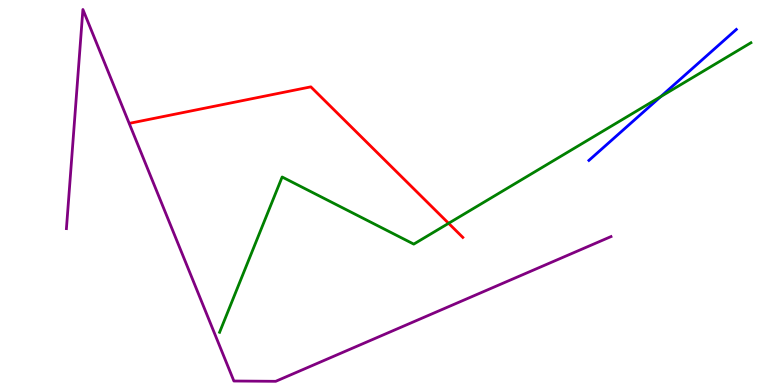[{'lines': ['blue', 'red'], 'intersections': []}, {'lines': ['green', 'red'], 'intersections': [{'x': 5.79, 'y': 4.2}]}, {'lines': ['purple', 'red'], 'intersections': []}, {'lines': ['blue', 'green'], 'intersections': [{'x': 8.53, 'y': 7.49}]}, {'lines': ['blue', 'purple'], 'intersections': []}, {'lines': ['green', 'purple'], 'intersections': []}]